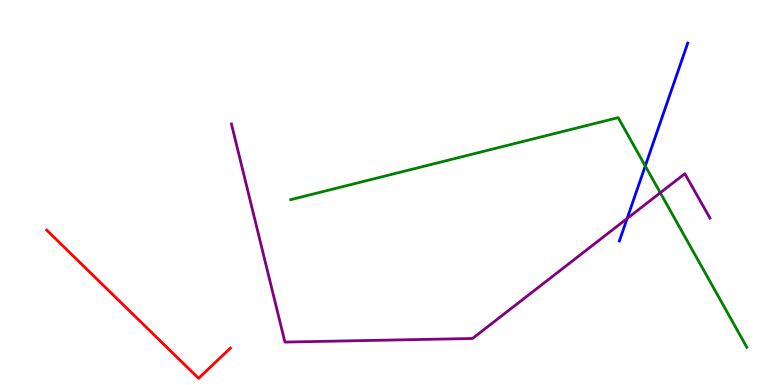[{'lines': ['blue', 'red'], 'intersections': []}, {'lines': ['green', 'red'], 'intersections': []}, {'lines': ['purple', 'red'], 'intersections': []}, {'lines': ['blue', 'green'], 'intersections': [{'x': 8.33, 'y': 5.69}]}, {'lines': ['blue', 'purple'], 'intersections': [{'x': 8.09, 'y': 4.32}]}, {'lines': ['green', 'purple'], 'intersections': [{'x': 8.52, 'y': 4.99}]}]